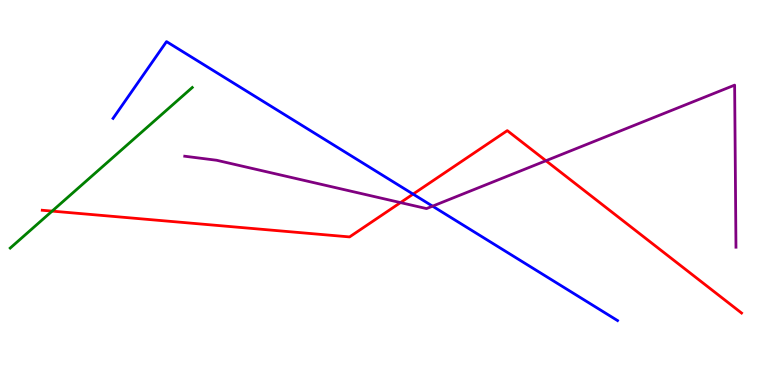[{'lines': ['blue', 'red'], 'intersections': [{'x': 5.33, 'y': 4.96}]}, {'lines': ['green', 'red'], 'intersections': [{'x': 0.673, 'y': 4.52}]}, {'lines': ['purple', 'red'], 'intersections': [{'x': 5.17, 'y': 4.74}, {'x': 7.04, 'y': 5.83}]}, {'lines': ['blue', 'green'], 'intersections': []}, {'lines': ['blue', 'purple'], 'intersections': [{'x': 5.58, 'y': 4.65}]}, {'lines': ['green', 'purple'], 'intersections': []}]